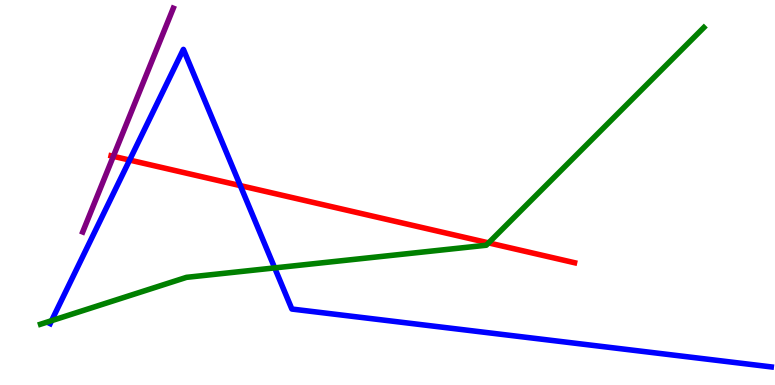[{'lines': ['blue', 'red'], 'intersections': [{'x': 1.67, 'y': 5.84}, {'x': 3.1, 'y': 5.18}]}, {'lines': ['green', 'red'], 'intersections': [{'x': 6.3, 'y': 3.69}]}, {'lines': ['purple', 'red'], 'intersections': [{'x': 1.46, 'y': 5.94}]}, {'lines': ['blue', 'green'], 'intersections': [{'x': 0.666, 'y': 1.67}, {'x': 3.54, 'y': 3.04}]}, {'lines': ['blue', 'purple'], 'intersections': []}, {'lines': ['green', 'purple'], 'intersections': []}]